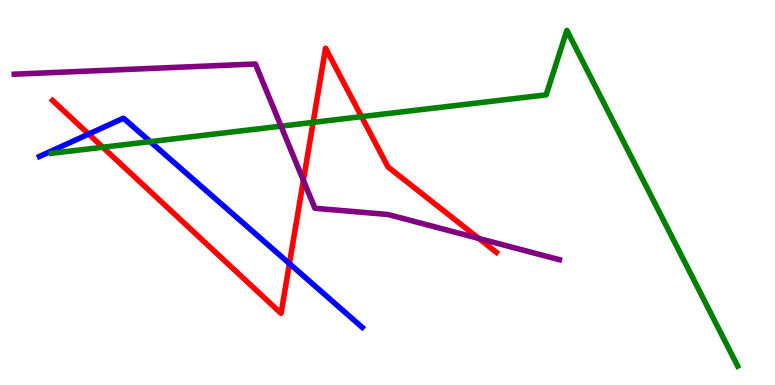[{'lines': ['blue', 'red'], 'intersections': [{'x': 1.14, 'y': 6.52}, {'x': 3.73, 'y': 3.15}]}, {'lines': ['green', 'red'], 'intersections': [{'x': 1.33, 'y': 6.18}, {'x': 4.04, 'y': 6.82}, {'x': 4.67, 'y': 6.97}]}, {'lines': ['purple', 'red'], 'intersections': [{'x': 3.91, 'y': 5.32}, {'x': 6.18, 'y': 3.81}]}, {'lines': ['blue', 'green'], 'intersections': [{'x': 1.94, 'y': 6.32}]}, {'lines': ['blue', 'purple'], 'intersections': []}, {'lines': ['green', 'purple'], 'intersections': [{'x': 3.63, 'y': 6.72}]}]